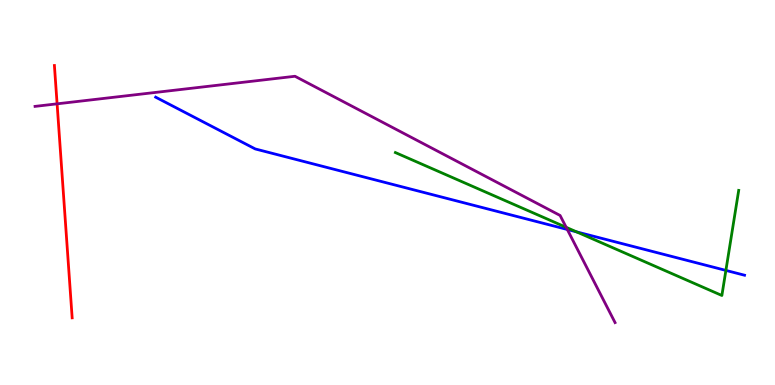[{'lines': ['blue', 'red'], 'intersections': []}, {'lines': ['green', 'red'], 'intersections': []}, {'lines': ['purple', 'red'], 'intersections': [{'x': 0.737, 'y': 7.3}]}, {'lines': ['blue', 'green'], 'intersections': [{'x': 7.44, 'y': 3.98}, {'x': 9.37, 'y': 2.98}]}, {'lines': ['blue', 'purple'], 'intersections': [{'x': 7.32, 'y': 4.04}]}, {'lines': ['green', 'purple'], 'intersections': [{'x': 7.31, 'y': 4.1}]}]